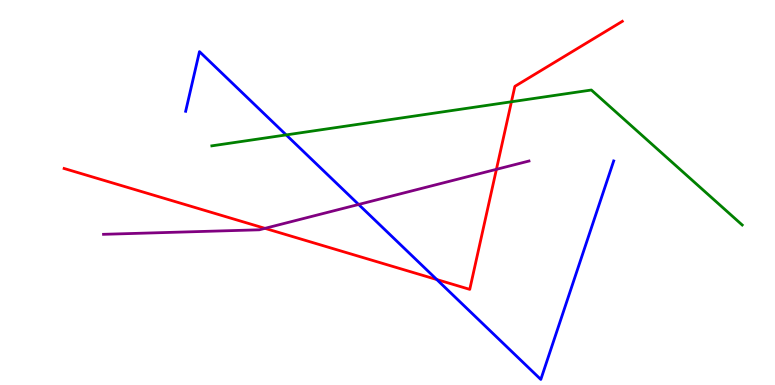[{'lines': ['blue', 'red'], 'intersections': [{'x': 5.64, 'y': 2.74}]}, {'lines': ['green', 'red'], 'intersections': [{'x': 6.6, 'y': 7.36}]}, {'lines': ['purple', 'red'], 'intersections': [{'x': 3.42, 'y': 4.07}, {'x': 6.41, 'y': 5.6}]}, {'lines': ['blue', 'green'], 'intersections': [{'x': 3.69, 'y': 6.5}]}, {'lines': ['blue', 'purple'], 'intersections': [{'x': 4.63, 'y': 4.69}]}, {'lines': ['green', 'purple'], 'intersections': []}]